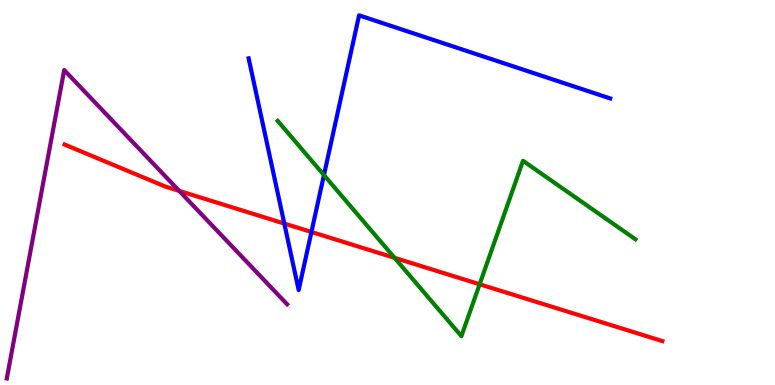[{'lines': ['blue', 'red'], 'intersections': [{'x': 3.67, 'y': 4.19}, {'x': 4.02, 'y': 3.97}]}, {'lines': ['green', 'red'], 'intersections': [{'x': 5.09, 'y': 3.3}, {'x': 6.19, 'y': 2.62}]}, {'lines': ['purple', 'red'], 'intersections': [{'x': 2.31, 'y': 5.04}]}, {'lines': ['blue', 'green'], 'intersections': [{'x': 4.18, 'y': 5.45}]}, {'lines': ['blue', 'purple'], 'intersections': []}, {'lines': ['green', 'purple'], 'intersections': []}]